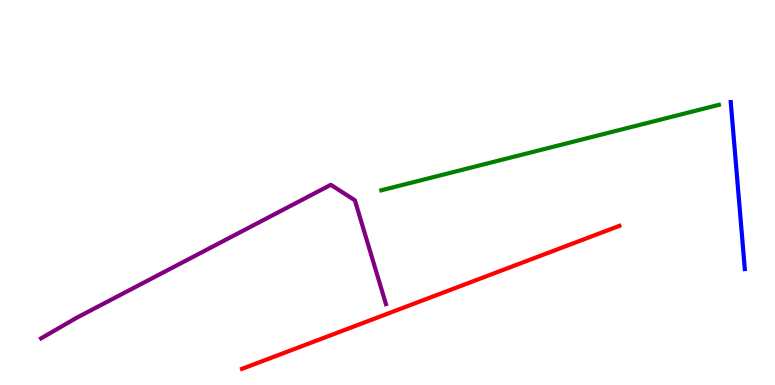[{'lines': ['blue', 'red'], 'intersections': []}, {'lines': ['green', 'red'], 'intersections': []}, {'lines': ['purple', 'red'], 'intersections': []}, {'lines': ['blue', 'green'], 'intersections': []}, {'lines': ['blue', 'purple'], 'intersections': []}, {'lines': ['green', 'purple'], 'intersections': []}]